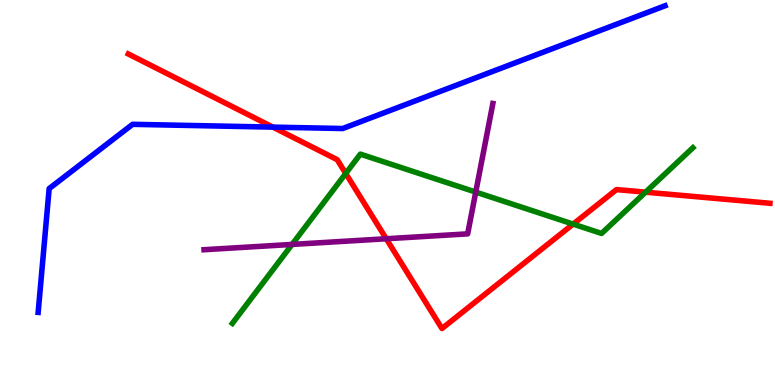[{'lines': ['blue', 'red'], 'intersections': [{'x': 3.52, 'y': 6.7}]}, {'lines': ['green', 'red'], 'intersections': [{'x': 4.46, 'y': 5.49}, {'x': 7.4, 'y': 4.18}, {'x': 8.33, 'y': 5.01}]}, {'lines': ['purple', 'red'], 'intersections': [{'x': 4.98, 'y': 3.8}]}, {'lines': ['blue', 'green'], 'intersections': []}, {'lines': ['blue', 'purple'], 'intersections': []}, {'lines': ['green', 'purple'], 'intersections': [{'x': 3.77, 'y': 3.65}, {'x': 6.14, 'y': 5.01}]}]